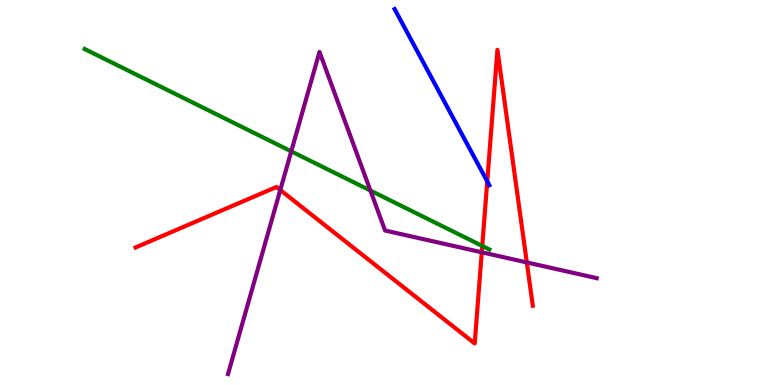[{'lines': ['blue', 'red'], 'intersections': [{'x': 6.29, 'y': 5.29}]}, {'lines': ['green', 'red'], 'intersections': [{'x': 6.22, 'y': 3.61}]}, {'lines': ['purple', 'red'], 'intersections': [{'x': 3.62, 'y': 5.06}, {'x': 6.22, 'y': 3.45}, {'x': 6.8, 'y': 3.18}]}, {'lines': ['blue', 'green'], 'intersections': []}, {'lines': ['blue', 'purple'], 'intersections': []}, {'lines': ['green', 'purple'], 'intersections': [{'x': 3.76, 'y': 6.07}, {'x': 4.78, 'y': 5.05}]}]